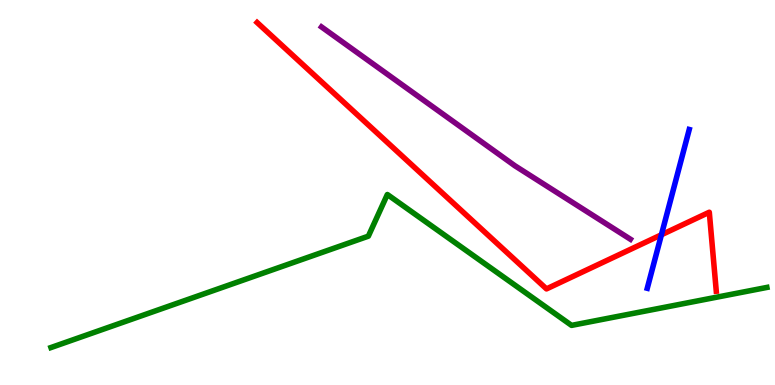[{'lines': ['blue', 'red'], 'intersections': [{'x': 8.53, 'y': 3.9}]}, {'lines': ['green', 'red'], 'intersections': []}, {'lines': ['purple', 'red'], 'intersections': []}, {'lines': ['blue', 'green'], 'intersections': []}, {'lines': ['blue', 'purple'], 'intersections': []}, {'lines': ['green', 'purple'], 'intersections': []}]